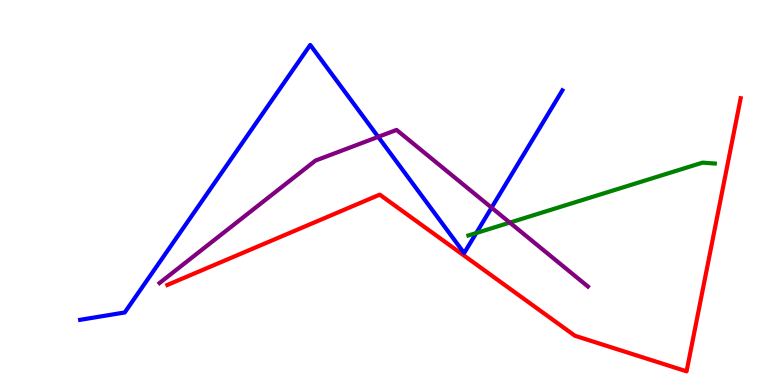[{'lines': ['blue', 'red'], 'intersections': []}, {'lines': ['green', 'red'], 'intersections': []}, {'lines': ['purple', 'red'], 'intersections': []}, {'lines': ['blue', 'green'], 'intersections': [{'x': 6.15, 'y': 3.95}]}, {'lines': ['blue', 'purple'], 'intersections': [{'x': 4.88, 'y': 6.45}, {'x': 6.34, 'y': 4.61}]}, {'lines': ['green', 'purple'], 'intersections': [{'x': 6.58, 'y': 4.22}]}]